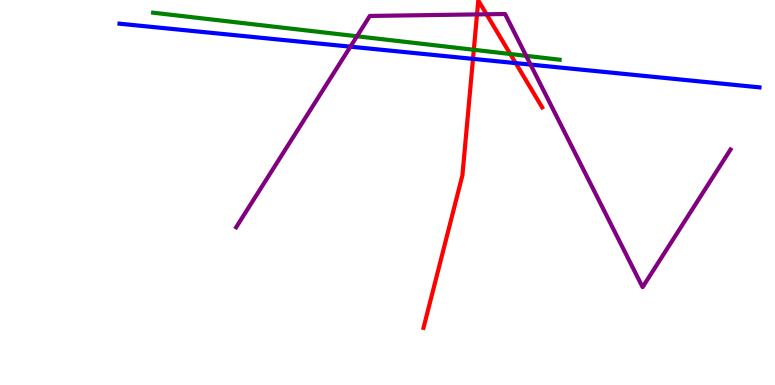[{'lines': ['blue', 'red'], 'intersections': [{'x': 6.1, 'y': 8.47}, {'x': 6.65, 'y': 8.36}]}, {'lines': ['green', 'red'], 'intersections': [{'x': 6.11, 'y': 8.71}, {'x': 6.58, 'y': 8.6}]}, {'lines': ['purple', 'red'], 'intersections': [{'x': 6.16, 'y': 9.63}, {'x': 6.28, 'y': 9.63}]}, {'lines': ['blue', 'green'], 'intersections': []}, {'lines': ['blue', 'purple'], 'intersections': [{'x': 4.52, 'y': 8.79}, {'x': 6.85, 'y': 8.32}]}, {'lines': ['green', 'purple'], 'intersections': [{'x': 4.61, 'y': 9.06}, {'x': 6.79, 'y': 8.55}]}]